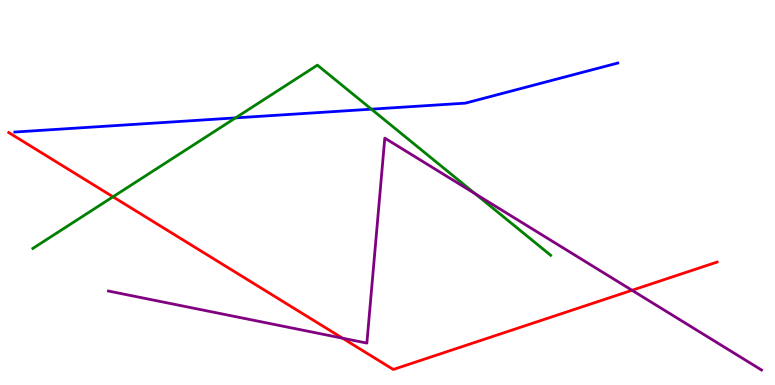[{'lines': ['blue', 'red'], 'intersections': []}, {'lines': ['green', 'red'], 'intersections': [{'x': 1.46, 'y': 4.89}]}, {'lines': ['purple', 'red'], 'intersections': [{'x': 4.42, 'y': 1.22}, {'x': 8.15, 'y': 2.46}]}, {'lines': ['blue', 'green'], 'intersections': [{'x': 3.04, 'y': 6.94}, {'x': 4.79, 'y': 7.16}]}, {'lines': ['blue', 'purple'], 'intersections': []}, {'lines': ['green', 'purple'], 'intersections': [{'x': 6.13, 'y': 4.97}]}]